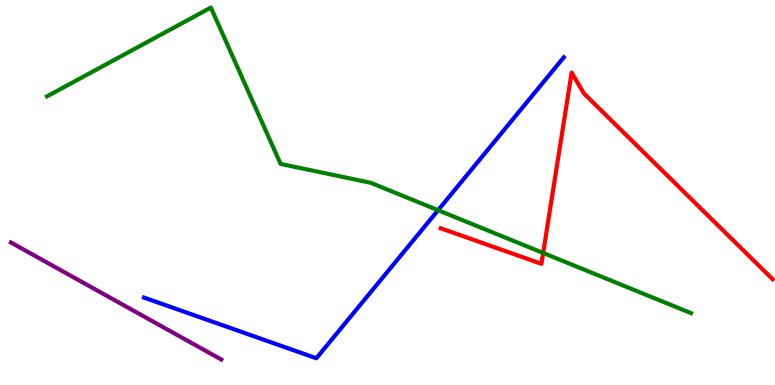[{'lines': ['blue', 'red'], 'intersections': []}, {'lines': ['green', 'red'], 'intersections': [{'x': 7.01, 'y': 3.43}]}, {'lines': ['purple', 'red'], 'intersections': []}, {'lines': ['blue', 'green'], 'intersections': [{'x': 5.65, 'y': 4.54}]}, {'lines': ['blue', 'purple'], 'intersections': []}, {'lines': ['green', 'purple'], 'intersections': []}]